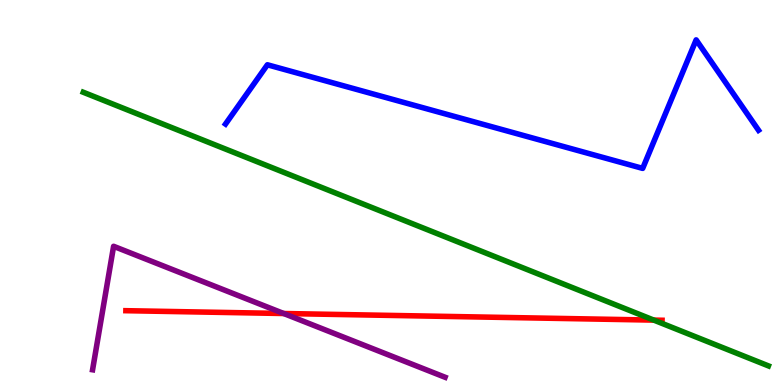[{'lines': ['blue', 'red'], 'intersections': []}, {'lines': ['green', 'red'], 'intersections': [{'x': 8.44, 'y': 1.69}]}, {'lines': ['purple', 'red'], 'intersections': [{'x': 3.66, 'y': 1.86}]}, {'lines': ['blue', 'green'], 'intersections': []}, {'lines': ['blue', 'purple'], 'intersections': []}, {'lines': ['green', 'purple'], 'intersections': []}]